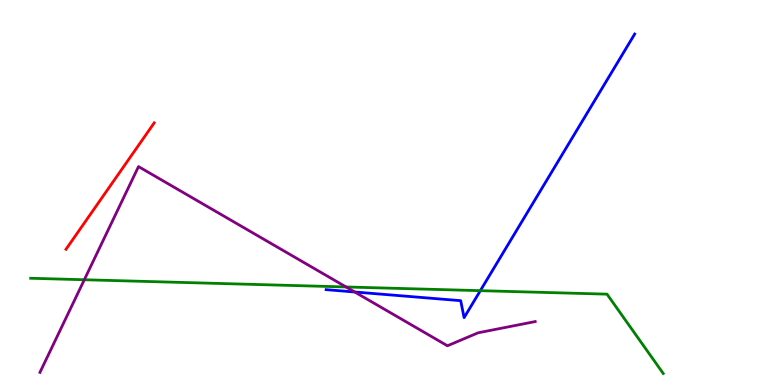[{'lines': ['blue', 'red'], 'intersections': []}, {'lines': ['green', 'red'], 'intersections': []}, {'lines': ['purple', 'red'], 'intersections': []}, {'lines': ['blue', 'green'], 'intersections': [{'x': 6.2, 'y': 2.45}]}, {'lines': ['blue', 'purple'], 'intersections': [{'x': 4.58, 'y': 2.42}]}, {'lines': ['green', 'purple'], 'intersections': [{'x': 1.09, 'y': 2.73}, {'x': 4.47, 'y': 2.55}]}]